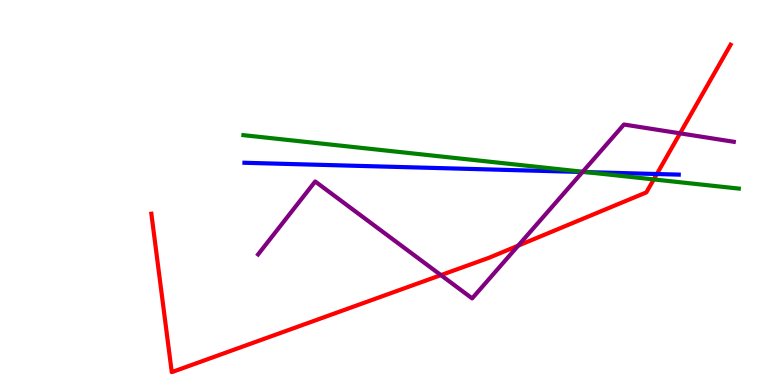[{'lines': ['blue', 'red'], 'intersections': [{'x': 8.48, 'y': 5.48}]}, {'lines': ['green', 'red'], 'intersections': [{'x': 8.44, 'y': 5.34}]}, {'lines': ['purple', 'red'], 'intersections': [{'x': 5.69, 'y': 2.85}, {'x': 6.69, 'y': 3.62}, {'x': 8.77, 'y': 6.54}]}, {'lines': ['blue', 'green'], 'intersections': [{'x': 7.56, 'y': 5.53}]}, {'lines': ['blue', 'purple'], 'intersections': [{'x': 7.52, 'y': 5.53}]}, {'lines': ['green', 'purple'], 'intersections': [{'x': 7.52, 'y': 5.54}]}]